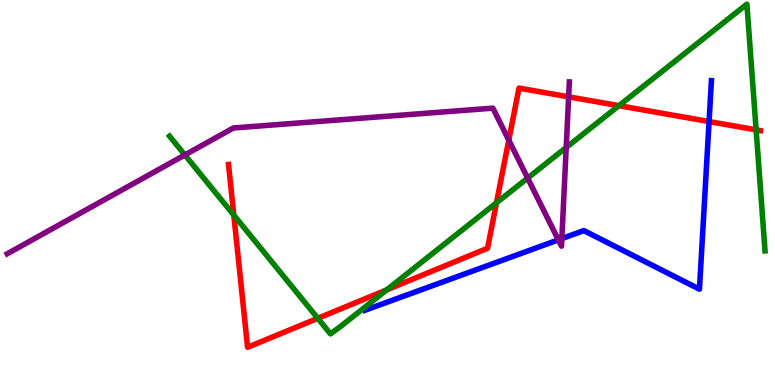[{'lines': ['blue', 'red'], 'intersections': [{'x': 9.15, 'y': 6.84}]}, {'lines': ['green', 'red'], 'intersections': [{'x': 3.02, 'y': 4.41}, {'x': 4.1, 'y': 1.73}, {'x': 4.99, 'y': 2.47}, {'x': 6.41, 'y': 4.73}, {'x': 7.99, 'y': 7.26}, {'x': 9.76, 'y': 6.63}]}, {'lines': ['purple', 'red'], 'intersections': [{'x': 6.57, 'y': 6.36}, {'x': 7.34, 'y': 7.48}]}, {'lines': ['blue', 'green'], 'intersections': []}, {'lines': ['blue', 'purple'], 'intersections': [{'x': 7.2, 'y': 3.77}, {'x': 7.25, 'y': 3.8}]}, {'lines': ['green', 'purple'], 'intersections': [{'x': 2.39, 'y': 5.98}, {'x': 6.81, 'y': 5.37}, {'x': 7.31, 'y': 6.17}]}]